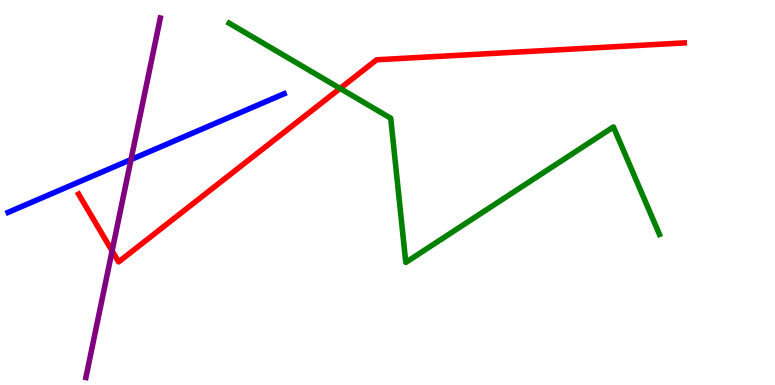[{'lines': ['blue', 'red'], 'intersections': []}, {'lines': ['green', 'red'], 'intersections': [{'x': 4.39, 'y': 7.7}]}, {'lines': ['purple', 'red'], 'intersections': [{'x': 1.45, 'y': 3.48}]}, {'lines': ['blue', 'green'], 'intersections': []}, {'lines': ['blue', 'purple'], 'intersections': [{'x': 1.69, 'y': 5.86}]}, {'lines': ['green', 'purple'], 'intersections': []}]